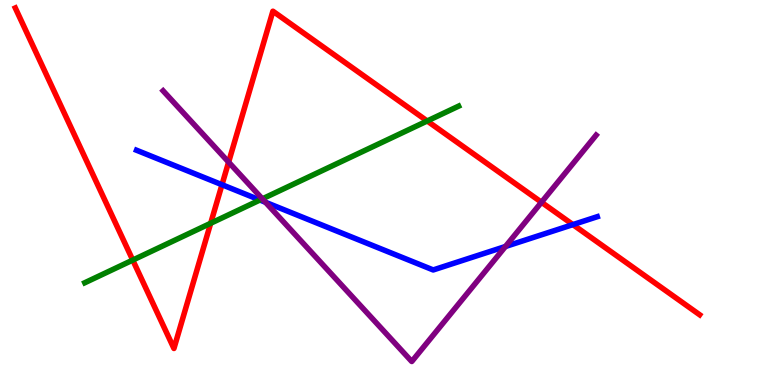[{'lines': ['blue', 'red'], 'intersections': [{'x': 2.86, 'y': 5.2}, {'x': 7.39, 'y': 4.17}]}, {'lines': ['green', 'red'], 'intersections': [{'x': 1.71, 'y': 3.24}, {'x': 2.72, 'y': 4.2}, {'x': 5.51, 'y': 6.86}]}, {'lines': ['purple', 'red'], 'intersections': [{'x': 2.95, 'y': 5.79}, {'x': 6.99, 'y': 4.75}]}, {'lines': ['blue', 'green'], 'intersections': [{'x': 3.35, 'y': 4.8}]}, {'lines': ['blue', 'purple'], 'intersections': [{'x': 3.43, 'y': 4.75}, {'x': 6.52, 'y': 3.6}]}, {'lines': ['green', 'purple'], 'intersections': [{'x': 3.39, 'y': 4.83}]}]